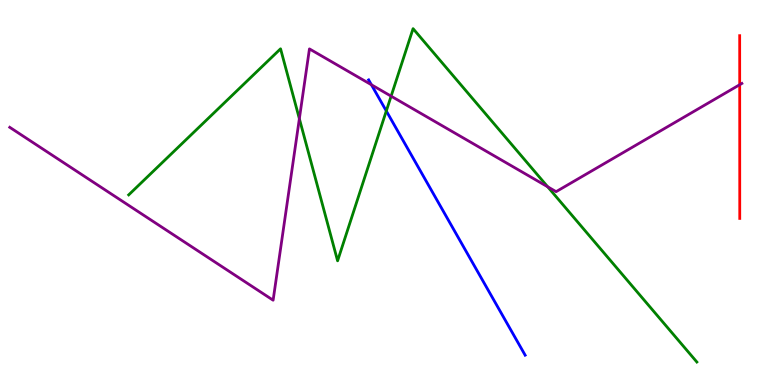[{'lines': ['blue', 'red'], 'intersections': []}, {'lines': ['green', 'red'], 'intersections': []}, {'lines': ['purple', 'red'], 'intersections': [{'x': 9.54, 'y': 7.8}]}, {'lines': ['blue', 'green'], 'intersections': [{'x': 4.98, 'y': 7.12}]}, {'lines': ['blue', 'purple'], 'intersections': [{'x': 4.79, 'y': 7.8}]}, {'lines': ['green', 'purple'], 'intersections': [{'x': 3.86, 'y': 6.92}, {'x': 5.05, 'y': 7.5}, {'x': 7.07, 'y': 5.15}]}]